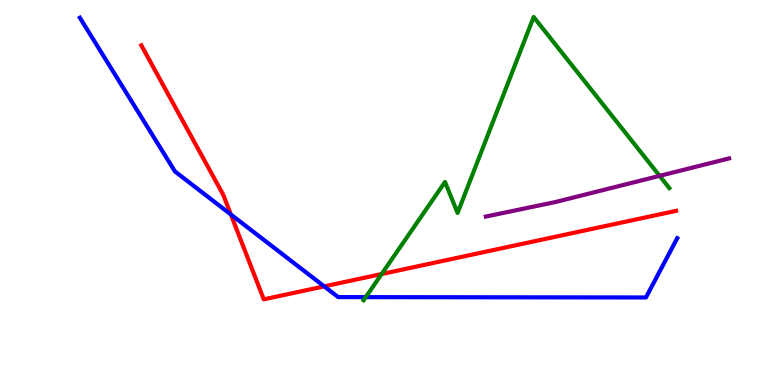[{'lines': ['blue', 'red'], 'intersections': [{'x': 2.98, 'y': 4.43}, {'x': 4.18, 'y': 2.56}]}, {'lines': ['green', 'red'], 'intersections': [{'x': 4.92, 'y': 2.88}]}, {'lines': ['purple', 'red'], 'intersections': []}, {'lines': ['blue', 'green'], 'intersections': [{'x': 4.72, 'y': 2.28}]}, {'lines': ['blue', 'purple'], 'intersections': []}, {'lines': ['green', 'purple'], 'intersections': [{'x': 8.51, 'y': 5.43}]}]